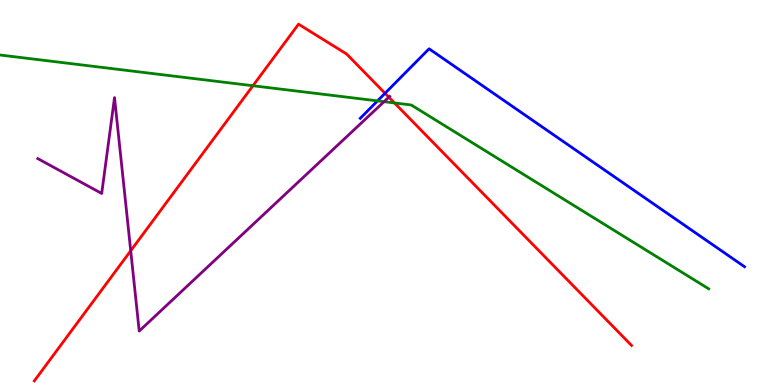[{'lines': ['blue', 'red'], 'intersections': [{'x': 4.97, 'y': 7.58}]}, {'lines': ['green', 'red'], 'intersections': [{'x': 3.26, 'y': 7.77}, {'x': 5.09, 'y': 7.33}]}, {'lines': ['purple', 'red'], 'intersections': [{'x': 1.69, 'y': 3.49}, {'x': 5.02, 'y': 7.48}]}, {'lines': ['blue', 'green'], 'intersections': [{'x': 4.87, 'y': 7.38}]}, {'lines': ['blue', 'purple'], 'intersections': []}, {'lines': ['green', 'purple'], 'intersections': [{'x': 4.96, 'y': 7.36}]}]